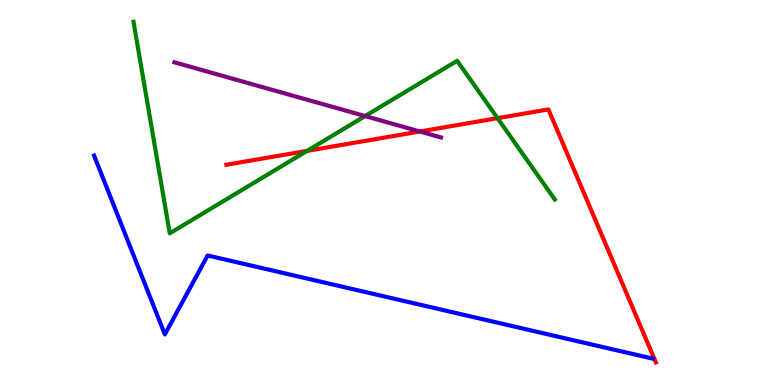[{'lines': ['blue', 'red'], 'intersections': []}, {'lines': ['green', 'red'], 'intersections': [{'x': 3.96, 'y': 6.08}, {'x': 6.42, 'y': 6.93}]}, {'lines': ['purple', 'red'], 'intersections': [{'x': 5.42, 'y': 6.58}]}, {'lines': ['blue', 'green'], 'intersections': []}, {'lines': ['blue', 'purple'], 'intersections': []}, {'lines': ['green', 'purple'], 'intersections': [{'x': 4.71, 'y': 6.99}]}]